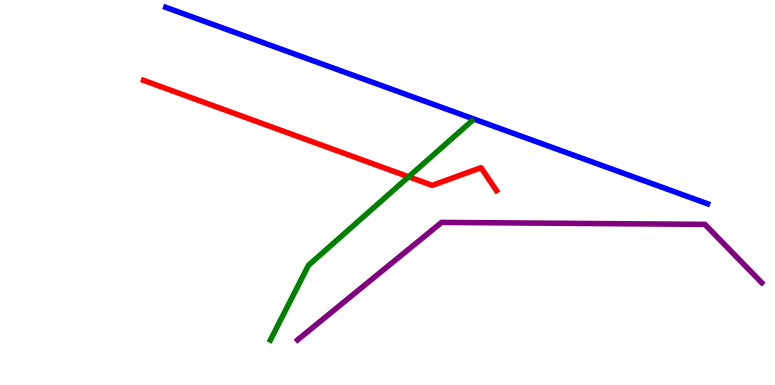[{'lines': ['blue', 'red'], 'intersections': []}, {'lines': ['green', 'red'], 'intersections': [{'x': 5.27, 'y': 5.41}]}, {'lines': ['purple', 'red'], 'intersections': []}, {'lines': ['blue', 'green'], 'intersections': []}, {'lines': ['blue', 'purple'], 'intersections': []}, {'lines': ['green', 'purple'], 'intersections': []}]